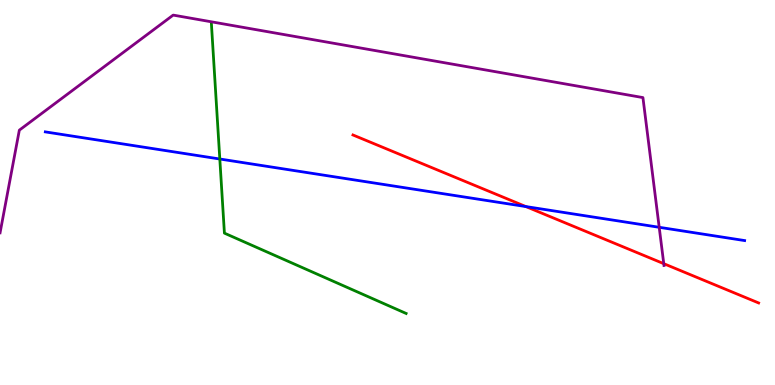[{'lines': ['blue', 'red'], 'intersections': [{'x': 6.79, 'y': 4.63}]}, {'lines': ['green', 'red'], 'intersections': []}, {'lines': ['purple', 'red'], 'intersections': [{'x': 8.56, 'y': 3.15}]}, {'lines': ['blue', 'green'], 'intersections': [{'x': 2.84, 'y': 5.87}]}, {'lines': ['blue', 'purple'], 'intersections': [{'x': 8.51, 'y': 4.1}]}, {'lines': ['green', 'purple'], 'intersections': []}]